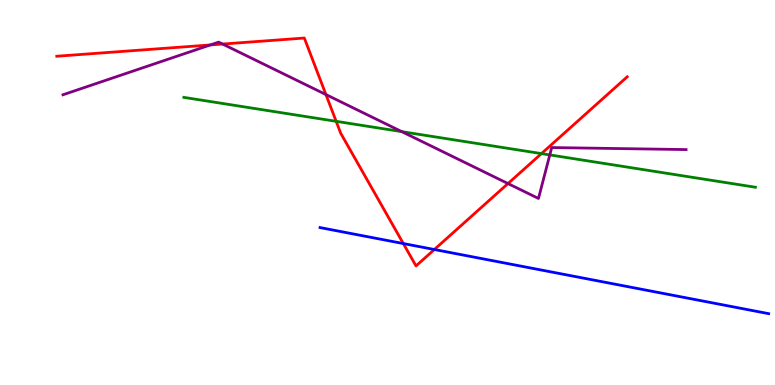[{'lines': ['blue', 'red'], 'intersections': [{'x': 5.2, 'y': 3.67}, {'x': 5.6, 'y': 3.52}]}, {'lines': ['green', 'red'], 'intersections': [{'x': 4.34, 'y': 6.85}, {'x': 6.99, 'y': 6.01}]}, {'lines': ['purple', 'red'], 'intersections': [{'x': 2.71, 'y': 8.83}, {'x': 2.87, 'y': 8.86}, {'x': 4.21, 'y': 7.54}, {'x': 6.55, 'y': 5.23}]}, {'lines': ['blue', 'green'], 'intersections': []}, {'lines': ['blue', 'purple'], 'intersections': []}, {'lines': ['green', 'purple'], 'intersections': [{'x': 5.18, 'y': 6.58}, {'x': 7.09, 'y': 5.98}]}]